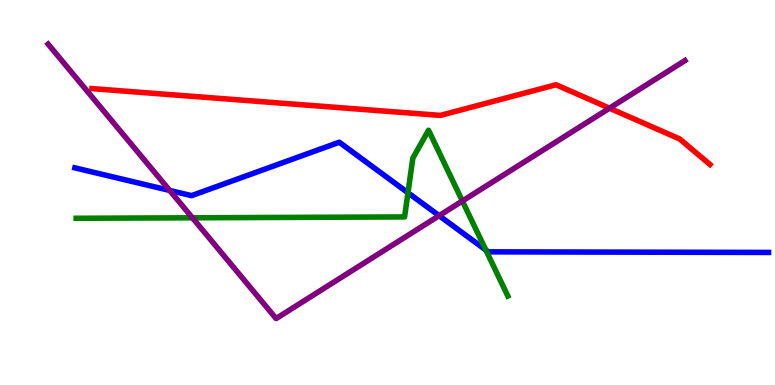[{'lines': ['blue', 'red'], 'intersections': []}, {'lines': ['green', 'red'], 'intersections': []}, {'lines': ['purple', 'red'], 'intersections': [{'x': 7.86, 'y': 7.19}]}, {'lines': ['blue', 'green'], 'intersections': [{'x': 5.26, 'y': 4.99}, {'x': 6.27, 'y': 3.51}]}, {'lines': ['blue', 'purple'], 'intersections': [{'x': 2.19, 'y': 5.05}, {'x': 5.67, 'y': 4.4}]}, {'lines': ['green', 'purple'], 'intersections': [{'x': 2.48, 'y': 4.34}, {'x': 5.97, 'y': 4.78}]}]